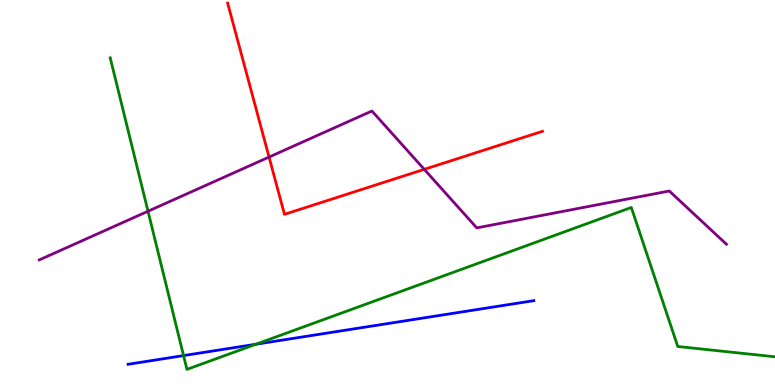[{'lines': ['blue', 'red'], 'intersections': []}, {'lines': ['green', 'red'], 'intersections': []}, {'lines': ['purple', 'red'], 'intersections': [{'x': 3.47, 'y': 5.92}, {'x': 5.47, 'y': 5.6}]}, {'lines': ['blue', 'green'], 'intersections': [{'x': 2.37, 'y': 0.764}, {'x': 3.3, 'y': 1.06}]}, {'lines': ['blue', 'purple'], 'intersections': []}, {'lines': ['green', 'purple'], 'intersections': [{'x': 1.91, 'y': 4.51}]}]